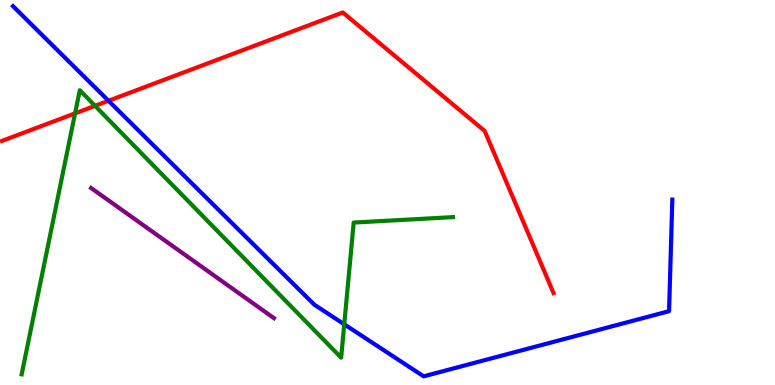[{'lines': ['blue', 'red'], 'intersections': [{'x': 1.4, 'y': 7.38}]}, {'lines': ['green', 'red'], 'intersections': [{'x': 0.969, 'y': 7.06}, {'x': 1.23, 'y': 7.25}]}, {'lines': ['purple', 'red'], 'intersections': []}, {'lines': ['blue', 'green'], 'intersections': [{'x': 4.44, 'y': 1.58}]}, {'lines': ['blue', 'purple'], 'intersections': []}, {'lines': ['green', 'purple'], 'intersections': []}]